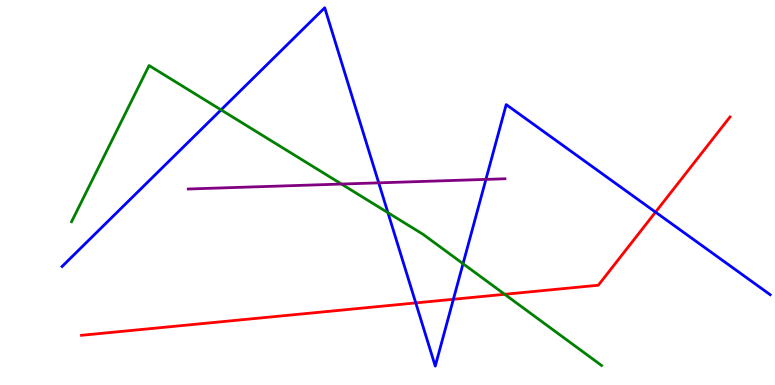[{'lines': ['blue', 'red'], 'intersections': [{'x': 5.36, 'y': 2.13}, {'x': 5.85, 'y': 2.23}, {'x': 8.46, 'y': 4.49}]}, {'lines': ['green', 'red'], 'intersections': [{'x': 6.51, 'y': 2.36}]}, {'lines': ['purple', 'red'], 'intersections': []}, {'lines': ['blue', 'green'], 'intersections': [{'x': 2.85, 'y': 7.15}, {'x': 5.01, 'y': 4.48}, {'x': 5.97, 'y': 3.15}]}, {'lines': ['blue', 'purple'], 'intersections': [{'x': 4.89, 'y': 5.25}, {'x': 6.27, 'y': 5.34}]}, {'lines': ['green', 'purple'], 'intersections': [{'x': 4.41, 'y': 5.22}]}]